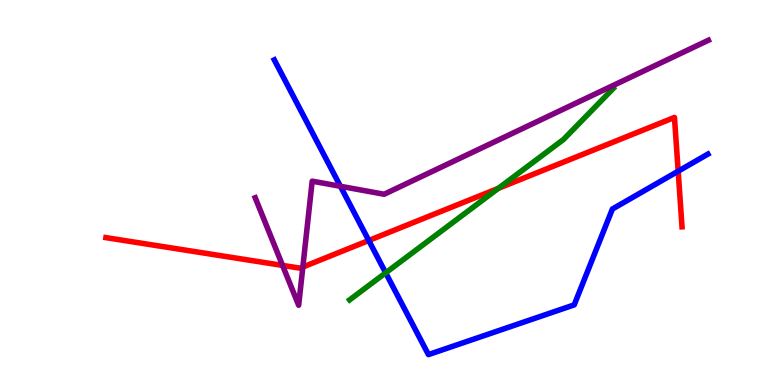[{'lines': ['blue', 'red'], 'intersections': [{'x': 4.76, 'y': 3.75}, {'x': 8.75, 'y': 5.55}]}, {'lines': ['green', 'red'], 'intersections': [{'x': 6.43, 'y': 5.11}]}, {'lines': ['purple', 'red'], 'intersections': [{'x': 3.65, 'y': 3.11}, {'x': 3.91, 'y': 3.06}]}, {'lines': ['blue', 'green'], 'intersections': [{'x': 4.98, 'y': 2.91}]}, {'lines': ['blue', 'purple'], 'intersections': [{'x': 4.39, 'y': 5.16}]}, {'lines': ['green', 'purple'], 'intersections': []}]